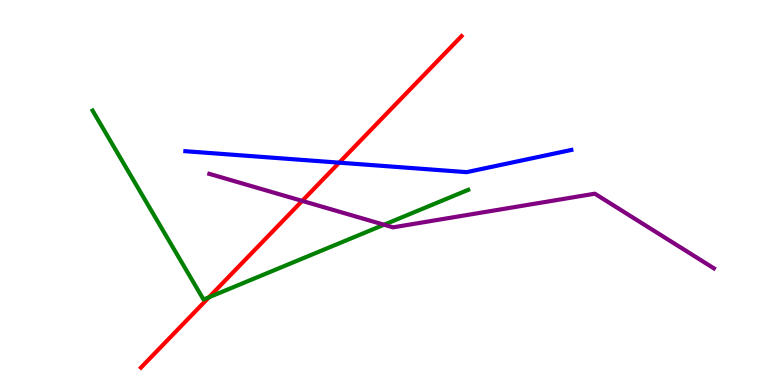[{'lines': ['blue', 'red'], 'intersections': [{'x': 4.38, 'y': 5.78}]}, {'lines': ['green', 'red'], 'intersections': [{'x': 2.7, 'y': 2.28}]}, {'lines': ['purple', 'red'], 'intersections': [{'x': 3.9, 'y': 4.78}]}, {'lines': ['blue', 'green'], 'intersections': []}, {'lines': ['blue', 'purple'], 'intersections': []}, {'lines': ['green', 'purple'], 'intersections': [{'x': 4.96, 'y': 4.16}]}]